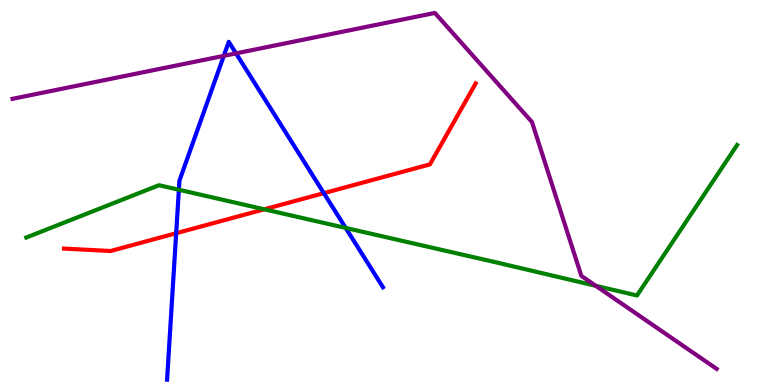[{'lines': ['blue', 'red'], 'intersections': [{'x': 2.27, 'y': 3.94}, {'x': 4.18, 'y': 4.98}]}, {'lines': ['green', 'red'], 'intersections': [{'x': 3.41, 'y': 4.56}]}, {'lines': ['purple', 'red'], 'intersections': []}, {'lines': ['blue', 'green'], 'intersections': [{'x': 2.31, 'y': 5.07}, {'x': 4.46, 'y': 4.08}]}, {'lines': ['blue', 'purple'], 'intersections': [{'x': 2.89, 'y': 8.55}, {'x': 3.05, 'y': 8.61}]}, {'lines': ['green', 'purple'], 'intersections': [{'x': 7.69, 'y': 2.58}]}]